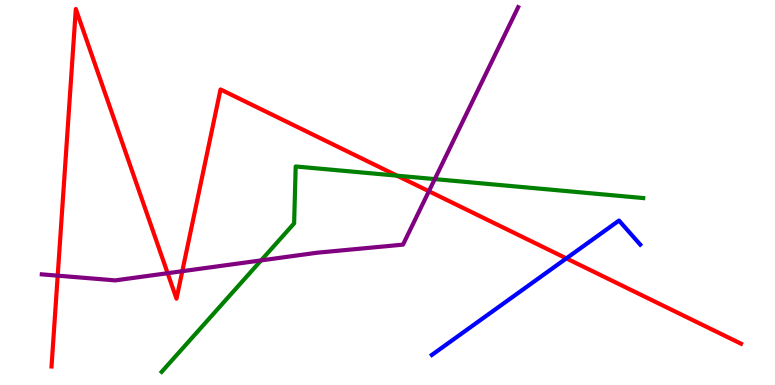[{'lines': ['blue', 'red'], 'intersections': [{'x': 7.31, 'y': 3.29}]}, {'lines': ['green', 'red'], 'intersections': [{'x': 5.12, 'y': 5.44}]}, {'lines': ['purple', 'red'], 'intersections': [{'x': 0.744, 'y': 2.84}, {'x': 2.16, 'y': 2.9}, {'x': 2.35, 'y': 2.96}, {'x': 5.53, 'y': 5.03}]}, {'lines': ['blue', 'green'], 'intersections': []}, {'lines': ['blue', 'purple'], 'intersections': []}, {'lines': ['green', 'purple'], 'intersections': [{'x': 3.37, 'y': 3.24}, {'x': 5.61, 'y': 5.35}]}]